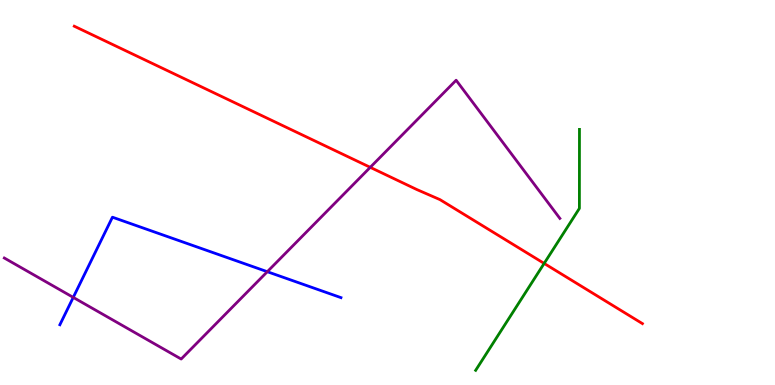[{'lines': ['blue', 'red'], 'intersections': []}, {'lines': ['green', 'red'], 'intersections': [{'x': 7.02, 'y': 3.16}]}, {'lines': ['purple', 'red'], 'intersections': [{'x': 4.78, 'y': 5.65}]}, {'lines': ['blue', 'green'], 'intersections': []}, {'lines': ['blue', 'purple'], 'intersections': [{'x': 0.945, 'y': 2.28}, {'x': 3.45, 'y': 2.94}]}, {'lines': ['green', 'purple'], 'intersections': []}]